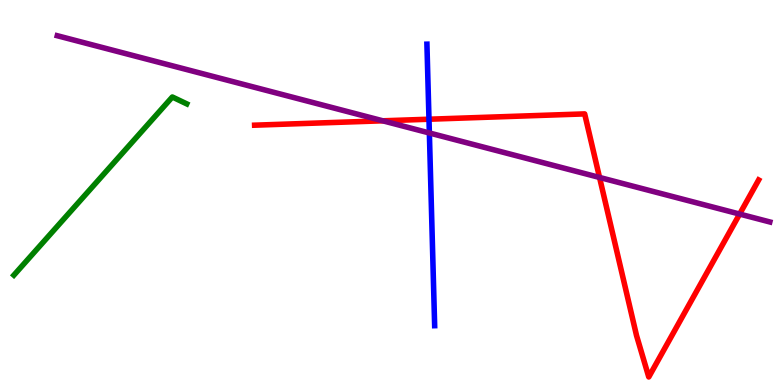[{'lines': ['blue', 'red'], 'intersections': [{'x': 5.54, 'y': 6.9}]}, {'lines': ['green', 'red'], 'intersections': []}, {'lines': ['purple', 'red'], 'intersections': [{'x': 4.94, 'y': 6.86}, {'x': 7.74, 'y': 5.39}, {'x': 9.54, 'y': 4.44}]}, {'lines': ['blue', 'green'], 'intersections': []}, {'lines': ['blue', 'purple'], 'intersections': [{'x': 5.54, 'y': 6.55}]}, {'lines': ['green', 'purple'], 'intersections': []}]